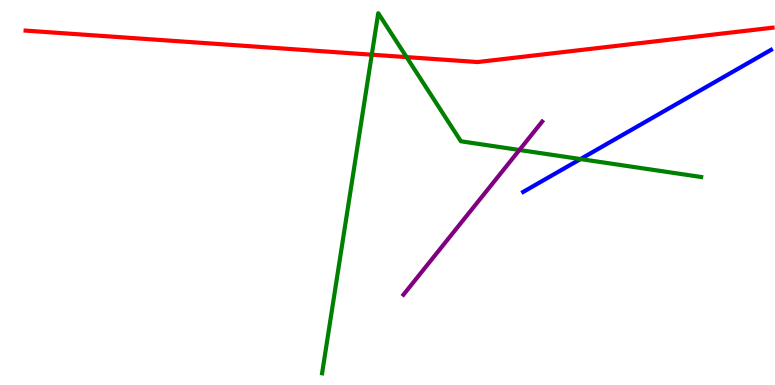[{'lines': ['blue', 'red'], 'intersections': []}, {'lines': ['green', 'red'], 'intersections': [{'x': 4.8, 'y': 8.58}, {'x': 5.25, 'y': 8.52}]}, {'lines': ['purple', 'red'], 'intersections': []}, {'lines': ['blue', 'green'], 'intersections': [{'x': 7.49, 'y': 5.87}]}, {'lines': ['blue', 'purple'], 'intersections': []}, {'lines': ['green', 'purple'], 'intersections': [{'x': 6.7, 'y': 6.1}]}]